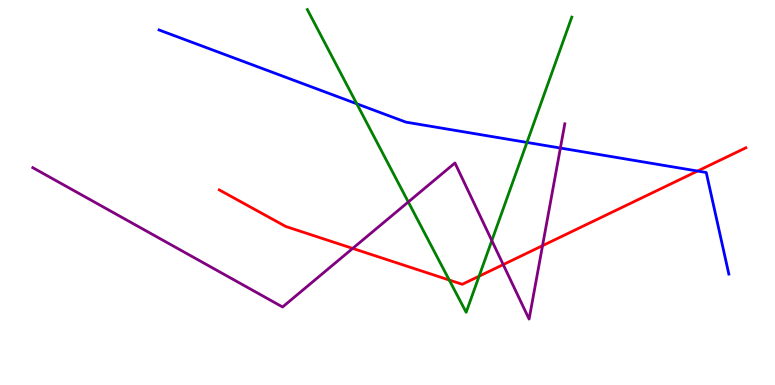[{'lines': ['blue', 'red'], 'intersections': [{'x': 9.0, 'y': 5.56}]}, {'lines': ['green', 'red'], 'intersections': [{'x': 5.8, 'y': 2.73}, {'x': 6.18, 'y': 2.83}]}, {'lines': ['purple', 'red'], 'intersections': [{'x': 4.55, 'y': 3.55}, {'x': 6.49, 'y': 3.13}, {'x': 7.0, 'y': 3.62}]}, {'lines': ['blue', 'green'], 'intersections': [{'x': 4.6, 'y': 7.3}, {'x': 6.8, 'y': 6.3}]}, {'lines': ['blue', 'purple'], 'intersections': [{'x': 7.23, 'y': 6.15}]}, {'lines': ['green', 'purple'], 'intersections': [{'x': 5.27, 'y': 4.75}, {'x': 6.35, 'y': 3.75}]}]